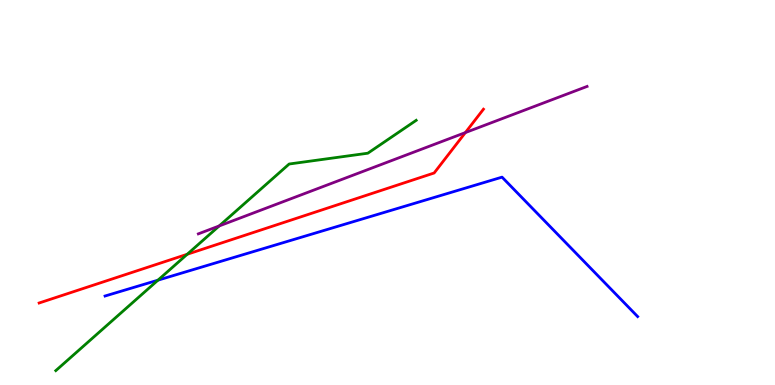[{'lines': ['blue', 'red'], 'intersections': []}, {'lines': ['green', 'red'], 'intersections': [{'x': 2.42, 'y': 3.4}]}, {'lines': ['purple', 'red'], 'intersections': [{'x': 6.0, 'y': 6.56}]}, {'lines': ['blue', 'green'], 'intersections': [{'x': 2.04, 'y': 2.72}]}, {'lines': ['blue', 'purple'], 'intersections': []}, {'lines': ['green', 'purple'], 'intersections': [{'x': 2.83, 'y': 4.13}]}]